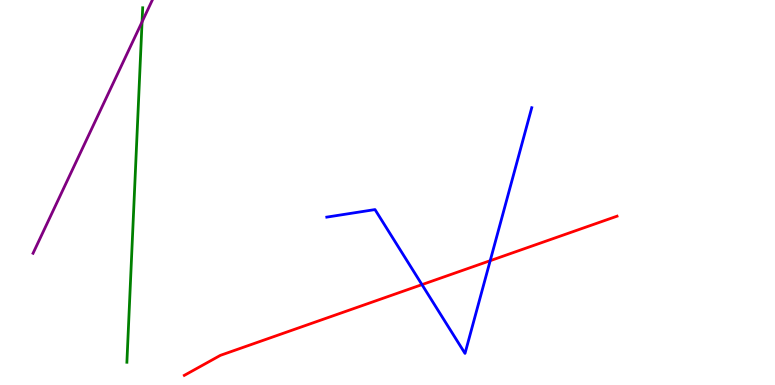[{'lines': ['blue', 'red'], 'intersections': [{'x': 5.44, 'y': 2.61}, {'x': 6.33, 'y': 3.23}]}, {'lines': ['green', 'red'], 'intersections': []}, {'lines': ['purple', 'red'], 'intersections': []}, {'lines': ['blue', 'green'], 'intersections': []}, {'lines': ['blue', 'purple'], 'intersections': []}, {'lines': ['green', 'purple'], 'intersections': [{'x': 1.83, 'y': 9.43}]}]